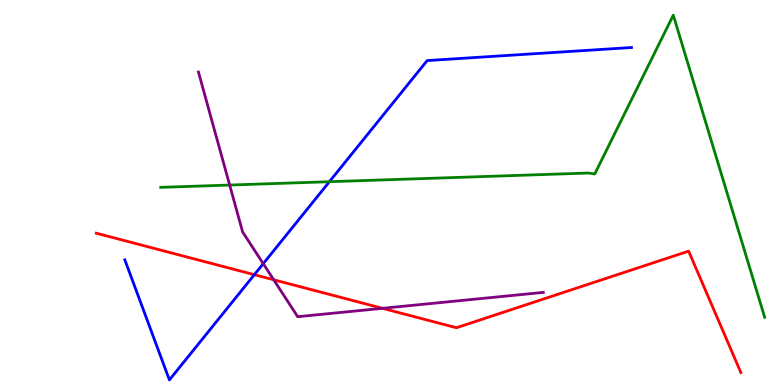[{'lines': ['blue', 'red'], 'intersections': [{'x': 3.28, 'y': 2.87}]}, {'lines': ['green', 'red'], 'intersections': []}, {'lines': ['purple', 'red'], 'intersections': [{'x': 3.53, 'y': 2.73}, {'x': 4.94, 'y': 1.99}]}, {'lines': ['blue', 'green'], 'intersections': [{'x': 4.25, 'y': 5.28}]}, {'lines': ['blue', 'purple'], 'intersections': [{'x': 3.4, 'y': 3.15}]}, {'lines': ['green', 'purple'], 'intersections': [{'x': 2.96, 'y': 5.19}]}]